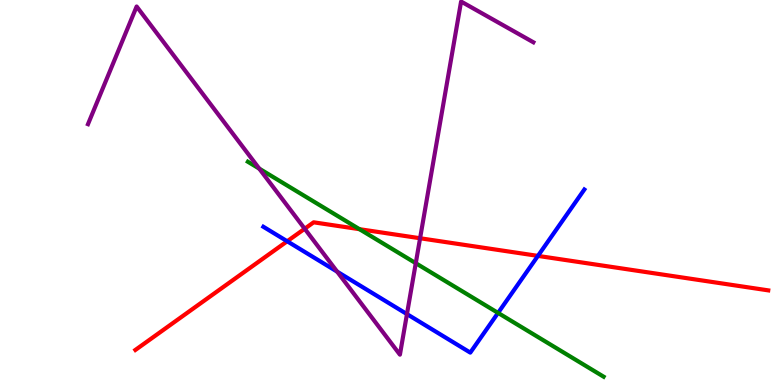[{'lines': ['blue', 'red'], 'intersections': [{'x': 3.71, 'y': 3.73}, {'x': 6.94, 'y': 3.35}]}, {'lines': ['green', 'red'], 'intersections': [{'x': 4.64, 'y': 4.05}]}, {'lines': ['purple', 'red'], 'intersections': [{'x': 3.93, 'y': 4.06}, {'x': 5.42, 'y': 3.81}]}, {'lines': ['blue', 'green'], 'intersections': [{'x': 6.43, 'y': 1.87}]}, {'lines': ['blue', 'purple'], 'intersections': [{'x': 4.35, 'y': 2.94}, {'x': 5.25, 'y': 1.84}]}, {'lines': ['green', 'purple'], 'intersections': [{'x': 3.35, 'y': 5.62}, {'x': 5.36, 'y': 3.16}]}]